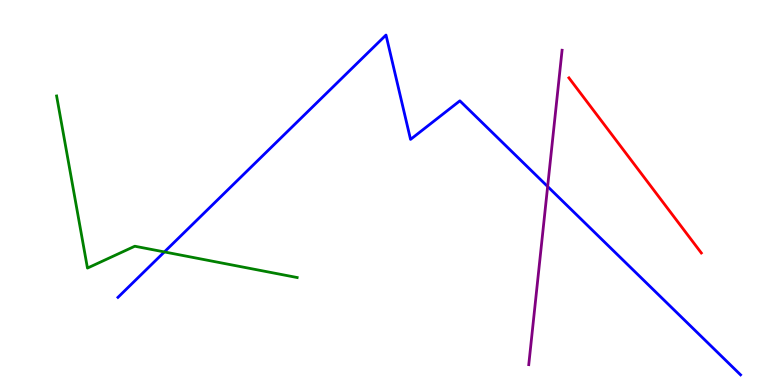[{'lines': ['blue', 'red'], 'intersections': []}, {'lines': ['green', 'red'], 'intersections': []}, {'lines': ['purple', 'red'], 'intersections': []}, {'lines': ['blue', 'green'], 'intersections': [{'x': 2.12, 'y': 3.46}]}, {'lines': ['blue', 'purple'], 'intersections': [{'x': 7.07, 'y': 5.16}]}, {'lines': ['green', 'purple'], 'intersections': []}]